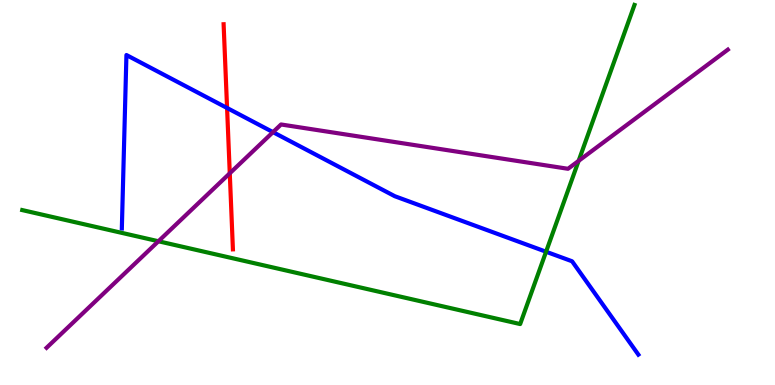[{'lines': ['blue', 'red'], 'intersections': [{'x': 2.93, 'y': 7.2}]}, {'lines': ['green', 'red'], 'intersections': []}, {'lines': ['purple', 'red'], 'intersections': [{'x': 2.96, 'y': 5.5}]}, {'lines': ['blue', 'green'], 'intersections': [{'x': 7.05, 'y': 3.46}]}, {'lines': ['blue', 'purple'], 'intersections': [{'x': 3.52, 'y': 6.57}]}, {'lines': ['green', 'purple'], 'intersections': [{'x': 2.04, 'y': 3.73}, {'x': 7.47, 'y': 5.82}]}]